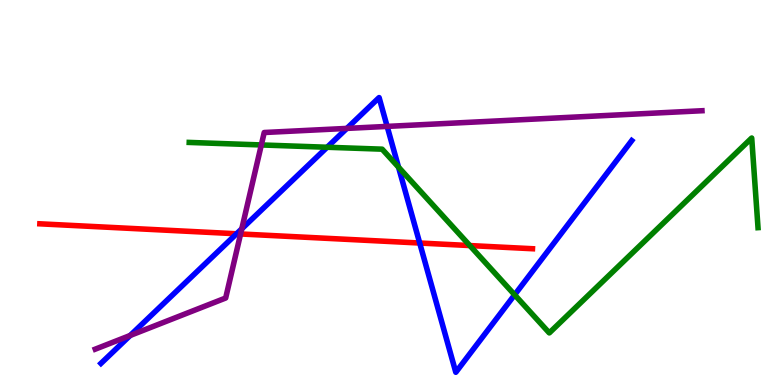[{'lines': ['blue', 'red'], 'intersections': [{'x': 3.05, 'y': 3.93}, {'x': 5.42, 'y': 3.69}]}, {'lines': ['green', 'red'], 'intersections': [{'x': 6.06, 'y': 3.62}]}, {'lines': ['purple', 'red'], 'intersections': [{'x': 3.1, 'y': 3.92}]}, {'lines': ['blue', 'green'], 'intersections': [{'x': 4.22, 'y': 6.18}, {'x': 5.14, 'y': 5.66}, {'x': 6.64, 'y': 2.34}]}, {'lines': ['blue', 'purple'], 'intersections': [{'x': 1.68, 'y': 1.29}, {'x': 3.12, 'y': 4.06}, {'x': 4.48, 'y': 6.66}, {'x': 5.0, 'y': 6.72}]}, {'lines': ['green', 'purple'], 'intersections': [{'x': 3.37, 'y': 6.24}]}]